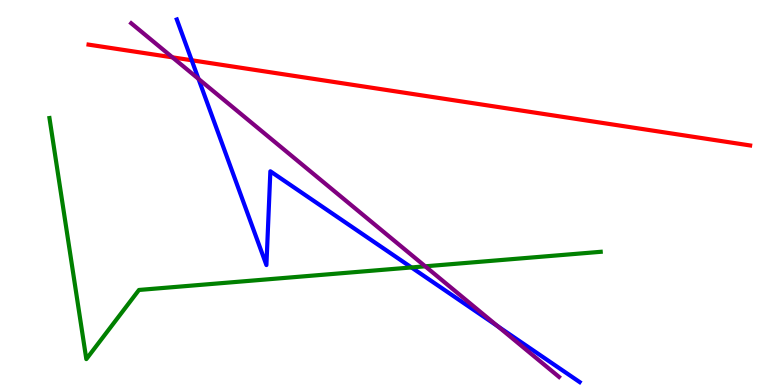[{'lines': ['blue', 'red'], 'intersections': [{'x': 2.47, 'y': 8.43}]}, {'lines': ['green', 'red'], 'intersections': []}, {'lines': ['purple', 'red'], 'intersections': [{'x': 2.22, 'y': 8.51}]}, {'lines': ['blue', 'green'], 'intersections': [{'x': 5.31, 'y': 3.05}]}, {'lines': ['blue', 'purple'], 'intersections': [{'x': 2.56, 'y': 7.95}, {'x': 6.42, 'y': 1.53}]}, {'lines': ['green', 'purple'], 'intersections': [{'x': 5.49, 'y': 3.08}]}]